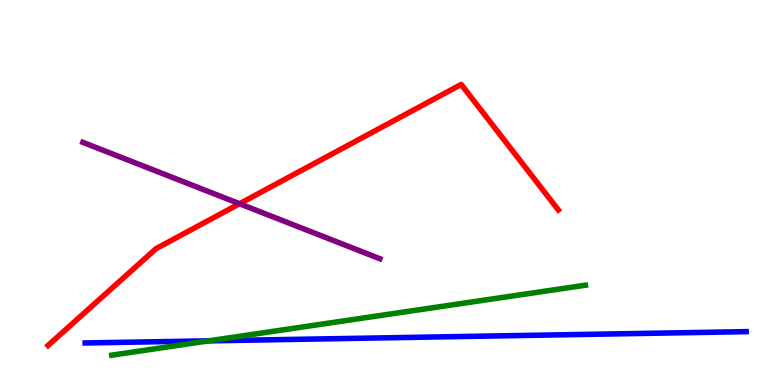[{'lines': ['blue', 'red'], 'intersections': []}, {'lines': ['green', 'red'], 'intersections': []}, {'lines': ['purple', 'red'], 'intersections': [{'x': 3.09, 'y': 4.71}]}, {'lines': ['blue', 'green'], 'intersections': [{'x': 2.69, 'y': 1.15}]}, {'lines': ['blue', 'purple'], 'intersections': []}, {'lines': ['green', 'purple'], 'intersections': []}]